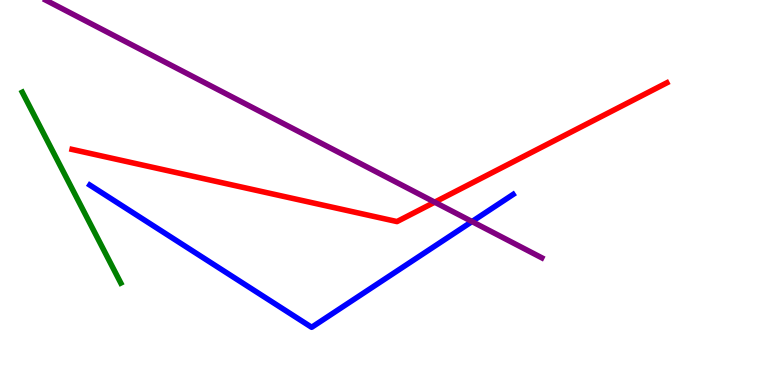[{'lines': ['blue', 'red'], 'intersections': []}, {'lines': ['green', 'red'], 'intersections': []}, {'lines': ['purple', 'red'], 'intersections': [{'x': 5.61, 'y': 4.75}]}, {'lines': ['blue', 'green'], 'intersections': []}, {'lines': ['blue', 'purple'], 'intersections': [{'x': 6.09, 'y': 4.25}]}, {'lines': ['green', 'purple'], 'intersections': []}]